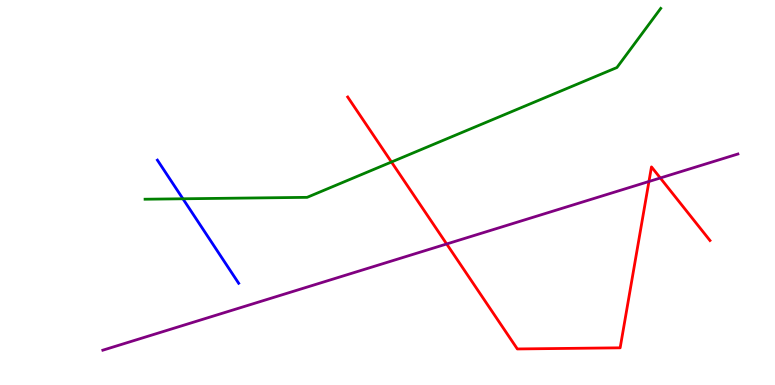[{'lines': ['blue', 'red'], 'intersections': []}, {'lines': ['green', 'red'], 'intersections': [{'x': 5.05, 'y': 5.79}]}, {'lines': ['purple', 'red'], 'intersections': [{'x': 5.76, 'y': 3.66}, {'x': 8.37, 'y': 5.29}, {'x': 8.52, 'y': 5.38}]}, {'lines': ['blue', 'green'], 'intersections': [{'x': 2.36, 'y': 4.84}]}, {'lines': ['blue', 'purple'], 'intersections': []}, {'lines': ['green', 'purple'], 'intersections': []}]